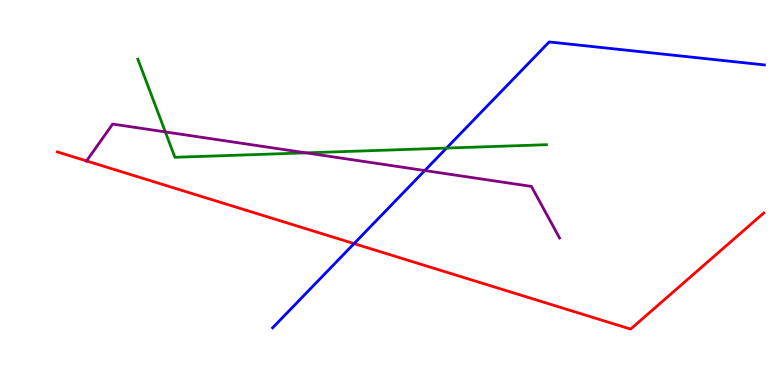[{'lines': ['blue', 'red'], 'intersections': [{'x': 4.57, 'y': 3.67}]}, {'lines': ['green', 'red'], 'intersections': []}, {'lines': ['purple', 'red'], 'intersections': [{'x': 1.12, 'y': 5.82}]}, {'lines': ['blue', 'green'], 'intersections': [{'x': 5.76, 'y': 6.15}]}, {'lines': ['blue', 'purple'], 'intersections': [{'x': 5.48, 'y': 5.57}]}, {'lines': ['green', 'purple'], 'intersections': [{'x': 2.13, 'y': 6.57}, {'x': 3.95, 'y': 6.03}]}]